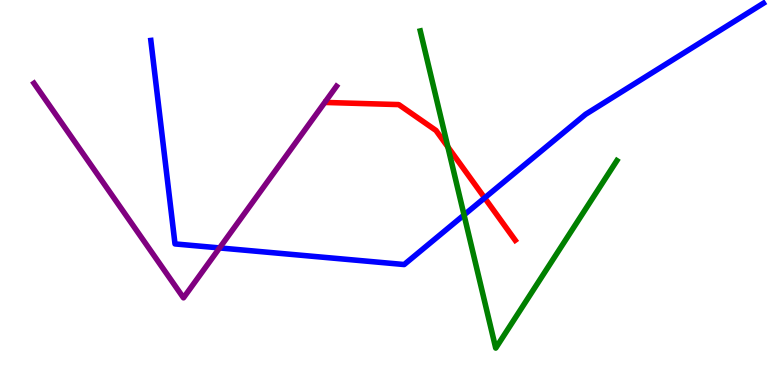[{'lines': ['blue', 'red'], 'intersections': [{'x': 6.25, 'y': 4.86}]}, {'lines': ['green', 'red'], 'intersections': [{'x': 5.78, 'y': 6.18}]}, {'lines': ['purple', 'red'], 'intersections': []}, {'lines': ['blue', 'green'], 'intersections': [{'x': 5.99, 'y': 4.42}]}, {'lines': ['blue', 'purple'], 'intersections': [{'x': 2.83, 'y': 3.56}]}, {'lines': ['green', 'purple'], 'intersections': []}]